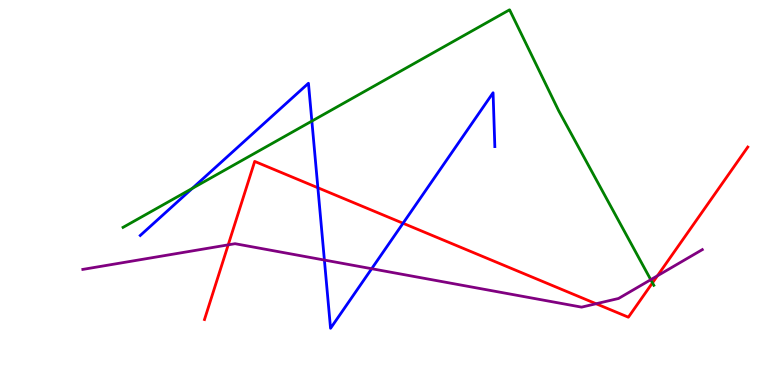[{'lines': ['blue', 'red'], 'intersections': [{'x': 4.1, 'y': 5.12}, {'x': 5.2, 'y': 4.2}]}, {'lines': ['green', 'red'], 'intersections': [{'x': 8.42, 'y': 2.65}]}, {'lines': ['purple', 'red'], 'intersections': [{'x': 2.94, 'y': 3.64}, {'x': 7.69, 'y': 2.11}, {'x': 8.48, 'y': 2.84}]}, {'lines': ['blue', 'green'], 'intersections': [{'x': 2.48, 'y': 5.11}, {'x': 4.02, 'y': 6.85}]}, {'lines': ['blue', 'purple'], 'intersections': [{'x': 4.19, 'y': 3.25}, {'x': 4.8, 'y': 3.02}]}, {'lines': ['green', 'purple'], 'intersections': [{'x': 8.4, 'y': 2.74}]}]